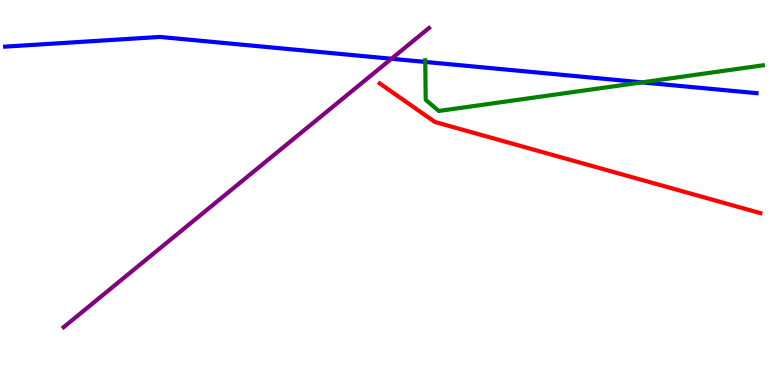[{'lines': ['blue', 'red'], 'intersections': []}, {'lines': ['green', 'red'], 'intersections': []}, {'lines': ['purple', 'red'], 'intersections': []}, {'lines': ['blue', 'green'], 'intersections': [{'x': 5.49, 'y': 8.39}, {'x': 8.28, 'y': 7.86}]}, {'lines': ['blue', 'purple'], 'intersections': [{'x': 5.05, 'y': 8.47}]}, {'lines': ['green', 'purple'], 'intersections': []}]